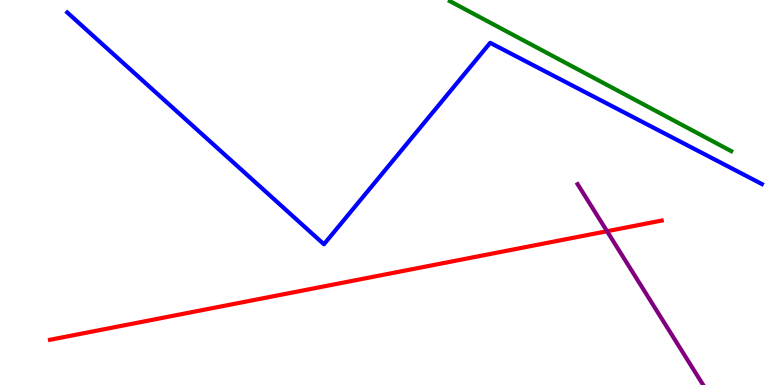[{'lines': ['blue', 'red'], 'intersections': []}, {'lines': ['green', 'red'], 'intersections': []}, {'lines': ['purple', 'red'], 'intersections': [{'x': 7.83, 'y': 3.99}]}, {'lines': ['blue', 'green'], 'intersections': []}, {'lines': ['blue', 'purple'], 'intersections': []}, {'lines': ['green', 'purple'], 'intersections': []}]